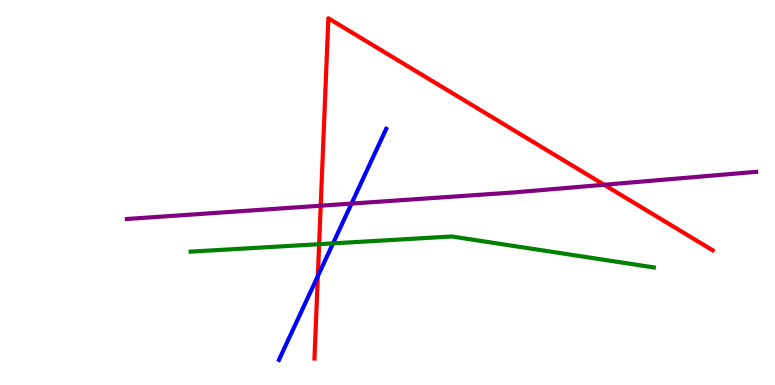[{'lines': ['blue', 'red'], 'intersections': [{'x': 4.1, 'y': 2.83}]}, {'lines': ['green', 'red'], 'intersections': [{'x': 4.12, 'y': 3.66}]}, {'lines': ['purple', 'red'], 'intersections': [{'x': 4.14, 'y': 4.66}, {'x': 7.8, 'y': 5.2}]}, {'lines': ['blue', 'green'], 'intersections': [{'x': 4.3, 'y': 3.68}]}, {'lines': ['blue', 'purple'], 'intersections': [{'x': 4.54, 'y': 4.71}]}, {'lines': ['green', 'purple'], 'intersections': []}]